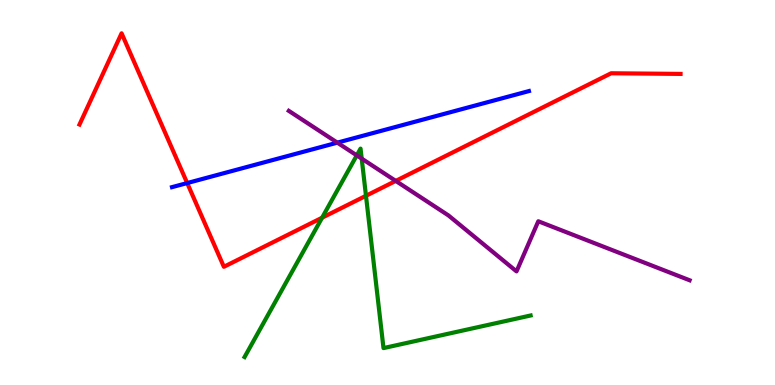[{'lines': ['blue', 'red'], 'intersections': [{'x': 2.42, 'y': 5.25}]}, {'lines': ['green', 'red'], 'intersections': [{'x': 4.16, 'y': 4.35}, {'x': 4.72, 'y': 4.91}]}, {'lines': ['purple', 'red'], 'intersections': [{'x': 5.11, 'y': 5.3}]}, {'lines': ['blue', 'green'], 'intersections': []}, {'lines': ['blue', 'purple'], 'intersections': [{'x': 4.35, 'y': 6.29}]}, {'lines': ['green', 'purple'], 'intersections': [{'x': 4.6, 'y': 5.96}, {'x': 4.67, 'y': 5.88}]}]